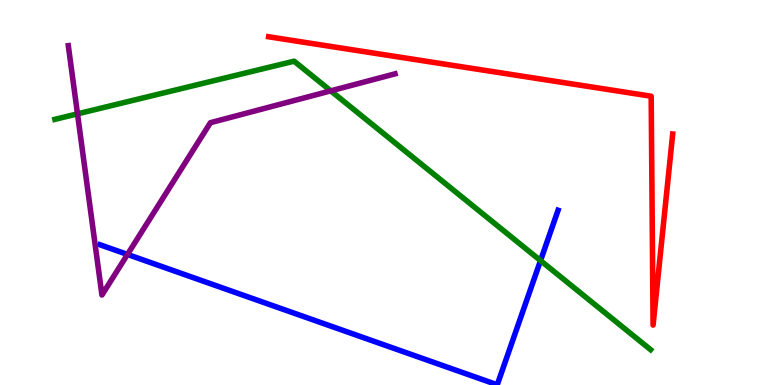[{'lines': ['blue', 'red'], 'intersections': []}, {'lines': ['green', 'red'], 'intersections': []}, {'lines': ['purple', 'red'], 'intersections': []}, {'lines': ['blue', 'green'], 'intersections': [{'x': 6.97, 'y': 3.23}]}, {'lines': ['blue', 'purple'], 'intersections': [{'x': 1.64, 'y': 3.39}]}, {'lines': ['green', 'purple'], 'intersections': [{'x': 1.0, 'y': 7.04}, {'x': 4.27, 'y': 7.64}]}]